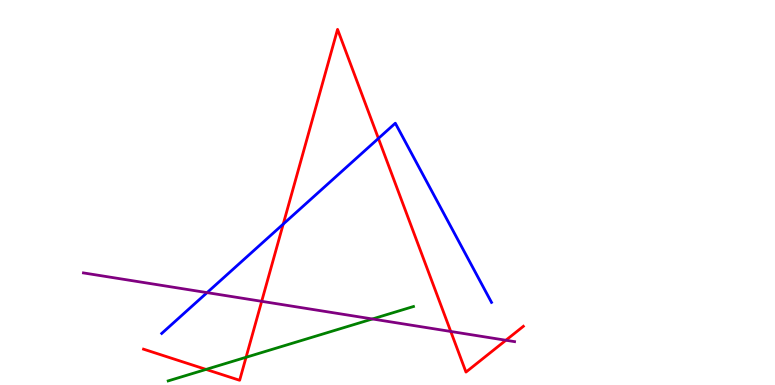[{'lines': ['blue', 'red'], 'intersections': [{'x': 3.65, 'y': 4.18}, {'x': 4.88, 'y': 6.4}]}, {'lines': ['green', 'red'], 'intersections': [{'x': 2.66, 'y': 0.405}, {'x': 3.18, 'y': 0.72}]}, {'lines': ['purple', 'red'], 'intersections': [{'x': 3.38, 'y': 2.17}, {'x': 5.82, 'y': 1.39}, {'x': 6.53, 'y': 1.16}]}, {'lines': ['blue', 'green'], 'intersections': []}, {'lines': ['blue', 'purple'], 'intersections': [{'x': 2.67, 'y': 2.4}]}, {'lines': ['green', 'purple'], 'intersections': [{'x': 4.81, 'y': 1.72}]}]